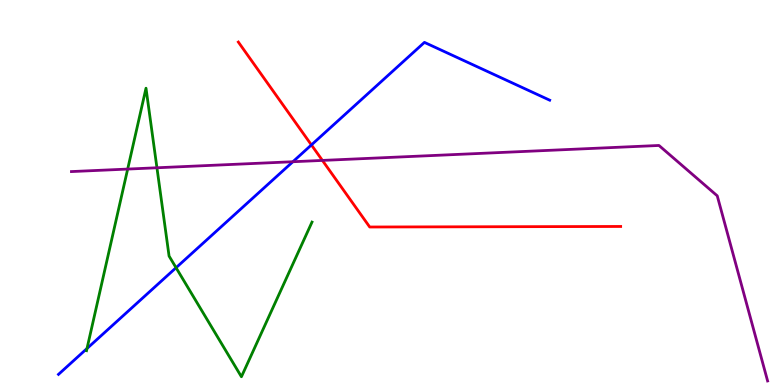[{'lines': ['blue', 'red'], 'intersections': [{'x': 4.02, 'y': 6.24}]}, {'lines': ['green', 'red'], 'intersections': []}, {'lines': ['purple', 'red'], 'intersections': [{'x': 4.16, 'y': 5.83}]}, {'lines': ['blue', 'green'], 'intersections': [{'x': 1.12, 'y': 0.948}, {'x': 2.27, 'y': 3.05}]}, {'lines': ['blue', 'purple'], 'intersections': [{'x': 3.78, 'y': 5.8}]}, {'lines': ['green', 'purple'], 'intersections': [{'x': 1.65, 'y': 5.61}, {'x': 2.03, 'y': 5.64}]}]